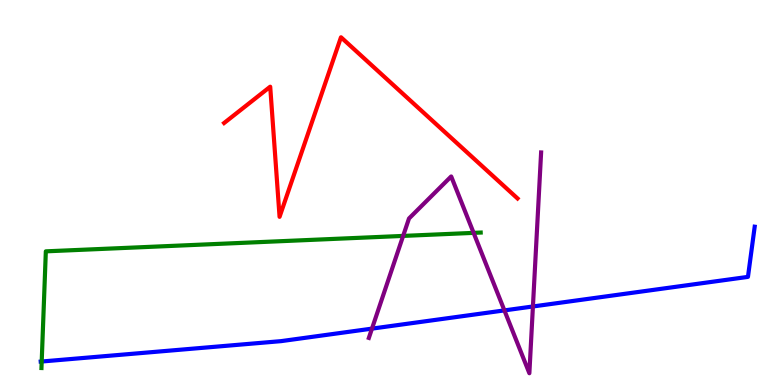[{'lines': ['blue', 'red'], 'intersections': []}, {'lines': ['green', 'red'], 'intersections': []}, {'lines': ['purple', 'red'], 'intersections': []}, {'lines': ['blue', 'green'], 'intersections': [{'x': 0.538, 'y': 0.61}]}, {'lines': ['blue', 'purple'], 'intersections': [{'x': 4.8, 'y': 1.46}, {'x': 6.51, 'y': 1.94}, {'x': 6.88, 'y': 2.04}]}, {'lines': ['green', 'purple'], 'intersections': [{'x': 5.2, 'y': 3.87}, {'x': 6.11, 'y': 3.95}]}]